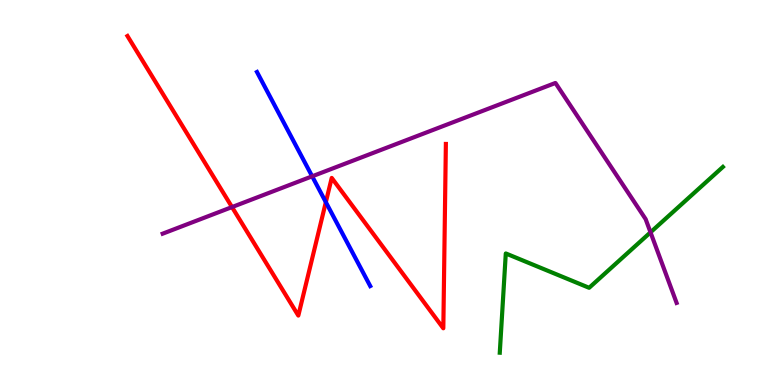[{'lines': ['blue', 'red'], 'intersections': [{'x': 4.2, 'y': 4.75}]}, {'lines': ['green', 'red'], 'intersections': []}, {'lines': ['purple', 'red'], 'intersections': [{'x': 2.99, 'y': 4.62}]}, {'lines': ['blue', 'green'], 'intersections': []}, {'lines': ['blue', 'purple'], 'intersections': [{'x': 4.03, 'y': 5.42}]}, {'lines': ['green', 'purple'], 'intersections': [{'x': 8.39, 'y': 3.97}]}]